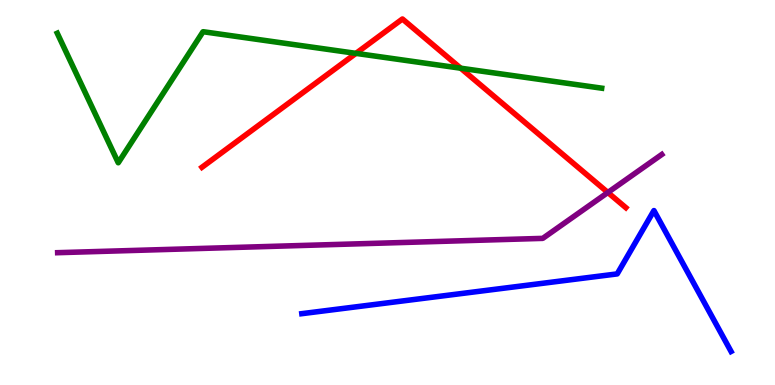[{'lines': ['blue', 'red'], 'intersections': []}, {'lines': ['green', 'red'], 'intersections': [{'x': 4.59, 'y': 8.61}, {'x': 5.94, 'y': 8.23}]}, {'lines': ['purple', 'red'], 'intersections': [{'x': 7.84, 'y': 5.0}]}, {'lines': ['blue', 'green'], 'intersections': []}, {'lines': ['blue', 'purple'], 'intersections': []}, {'lines': ['green', 'purple'], 'intersections': []}]